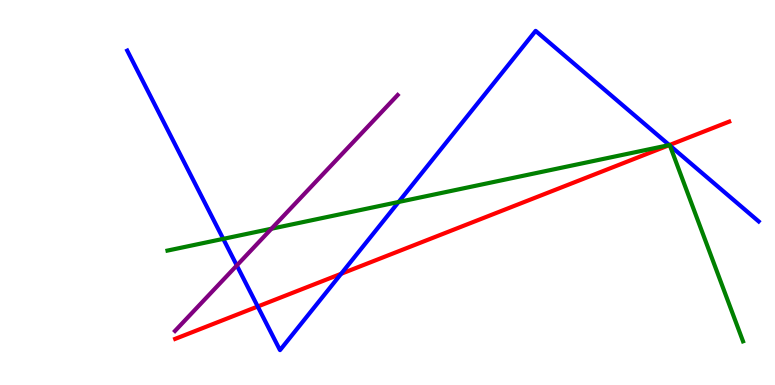[{'lines': ['blue', 'red'], 'intersections': [{'x': 3.33, 'y': 2.04}, {'x': 4.4, 'y': 2.89}, {'x': 8.64, 'y': 6.23}]}, {'lines': ['green', 'red'], 'intersections': [{'x': 8.64, 'y': 6.23}]}, {'lines': ['purple', 'red'], 'intersections': []}, {'lines': ['blue', 'green'], 'intersections': [{'x': 2.88, 'y': 3.8}, {'x': 5.14, 'y': 4.75}, {'x': 8.64, 'y': 6.23}, {'x': 8.64, 'y': 6.22}]}, {'lines': ['blue', 'purple'], 'intersections': [{'x': 3.06, 'y': 3.1}]}, {'lines': ['green', 'purple'], 'intersections': [{'x': 3.5, 'y': 4.06}]}]